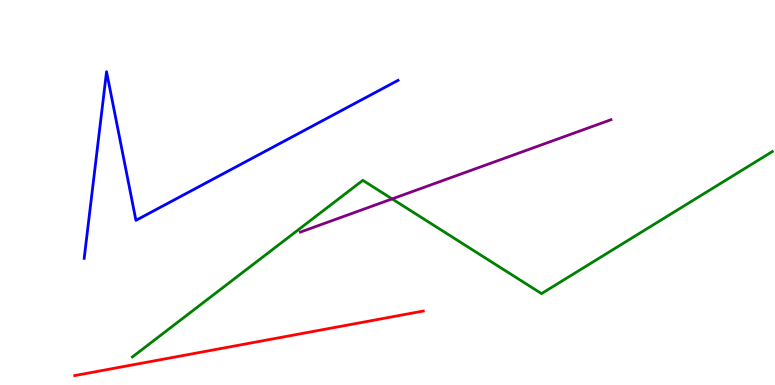[{'lines': ['blue', 'red'], 'intersections': []}, {'lines': ['green', 'red'], 'intersections': []}, {'lines': ['purple', 'red'], 'intersections': []}, {'lines': ['blue', 'green'], 'intersections': []}, {'lines': ['blue', 'purple'], 'intersections': []}, {'lines': ['green', 'purple'], 'intersections': [{'x': 5.06, 'y': 4.83}]}]